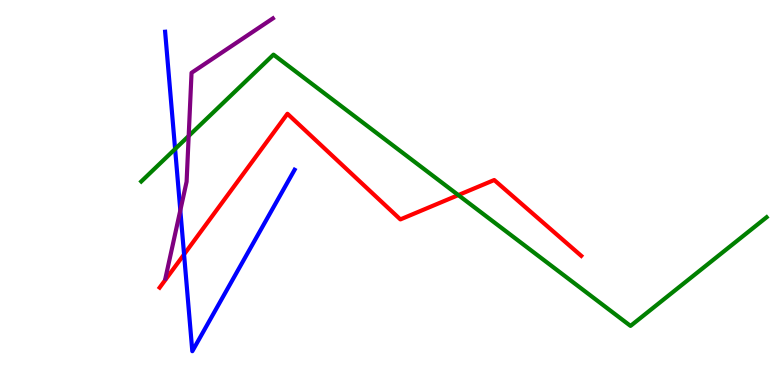[{'lines': ['blue', 'red'], 'intersections': [{'x': 2.38, 'y': 3.39}]}, {'lines': ['green', 'red'], 'intersections': [{'x': 5.91, 'y': 4.93}]}, {'lines': ['purple', 'red'], 'intersections': []}, {'lines': ['blue', 'green'], 'intersections': [{'x': 2.26, 'y': 6.13}]}, {'lines': ['blue', 'purple'], 'intersections': [{'x': 2.33, 'y': 4.54}]}, {'lines': ['green', 'purple'], 'intersections': [{'x': 2.43, 'y': 6.47}]}]